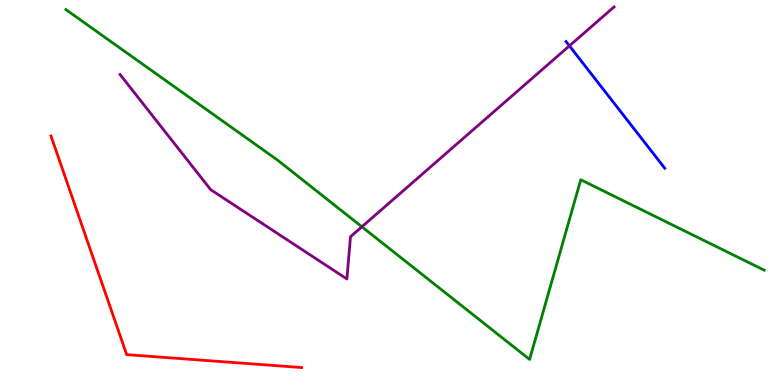[{'lines': ['blue', 'red'], 'intersections': []}, {'lines': ['green', 'red'], 'intersections': []}, {'lines': ['purple', 'red'], 'intersections': []}, {'lines': ['blue', 'green'], 'intersections': []}, {'lines': ['blue', 'purple'], 'intersections': [{'x': 7.35, 'y': 8.81}]}, {'lines': ['green', 'purple'], 'intersections': [{'x': 4.67, 'y': 4.11}]}]